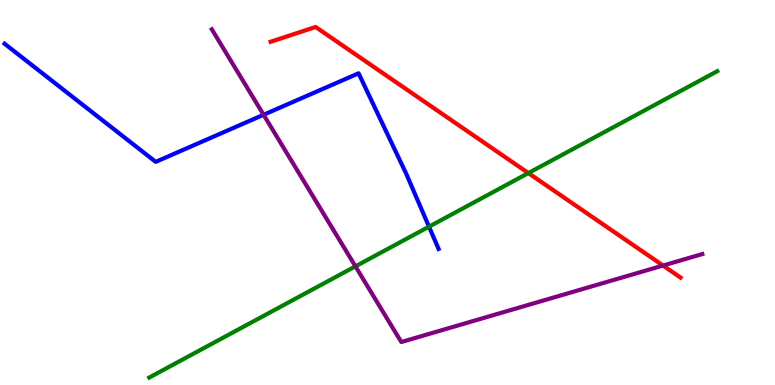[{'lines': ['blue', 'red'], 'intersections': []}, {'lines': ['green', 'red'], 'intersections': [{'x': 6.82, 'y': 5.5}]}, {'lines': ['purple', 'red'], 'intersections': [{'x': 8.55, 'y': 3.1}]}, {'lines': ['blue', 'green'], 'intersections': [{'x': 5.54, 'y': 4.11}]}, {'lines': ['blue', 'purple'], 'intersections': [{'x': 3.4, 'y': 7.02}]}, {'lines': ['green', 'purple'], 'intersections': [{'x': 4.59, 'y': 3.08}]}]